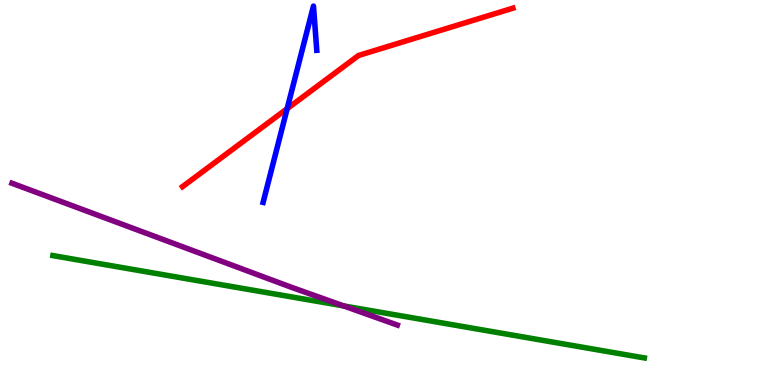[{'lines': ['blue', 'red'], 'intersections': [{'x': 3.71, 'y': 7.18}]}, {'lines': ['green', 'red'], 'intersections': []}, {'lines': ['purple', 'red'], 'intersections': []}, {'lines': ['blue', 'green'], 'intersections': []}, {'lines': ['blue', 'purple'], 'intersections': []}, {'lines': ['green', 'purple'], 'intersections': [{'x': 4.43, 'y': 2.05}]}]